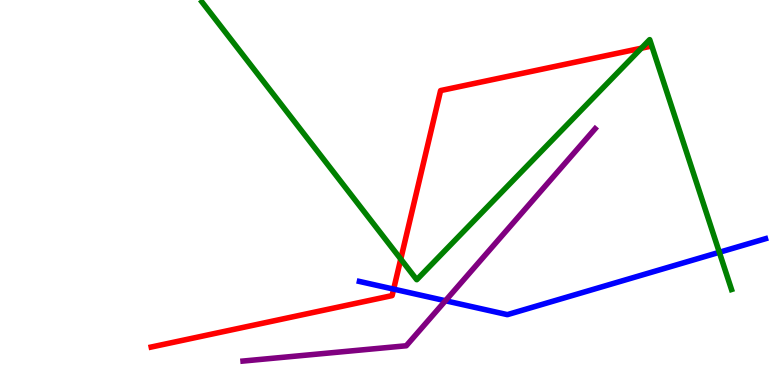[{'lines': ['blue', 'red'], 'intersections': [{'x': 5.08, 'y': 2.49}]}, {'lines': ['green', 'red'], 'intersections': [{'x': 5.17, 'y': 3.27}, {'x': 8.28, 'y': 8.75}]}, {'lines': ['purple', 'red'], 'intersections': []}, {'lines': ['blue', 'green'], 'intersections': [{'x': 9.28, 'y': 3.45}]}, {'lines': ['blue', 'purple'], 'intersections': [{'x': 5.75, 'y': 2.19}]}, {'lines': ['green', 'purple'], 'intersections': []}]